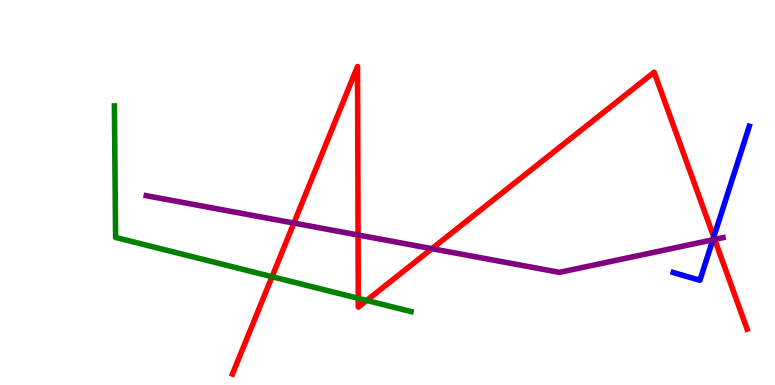[{'lines': ['blue', 'red'], 'intersections': [{'x': 9.21, 'y': 3.84}]}, {'lines': ['green', 'red'], 'intersections': [{'x': 3.51, 'y': 2.81}, {'x': 4.62, 'y': 2.25}, {'x': 4.73, 'y': 2.2}]}, {'lines': ['purple', 'red'], 'intersections': [{'x': 3.79, 'y': 4.21}, {'x': 4.62, 'y': 3.9}, {'x': 5.57, 'y': 3.54}, {'x': 9.22, 'y': 3.78}]}, {'lines': ['blue', 'green'], 'intersections': []}, {'lines': ['blue', 'purple'], 'intersections': [{'x': 9.2, 'y': 3.77}]}, {'lines': ['green', 'purple'], 'intersections': []}]